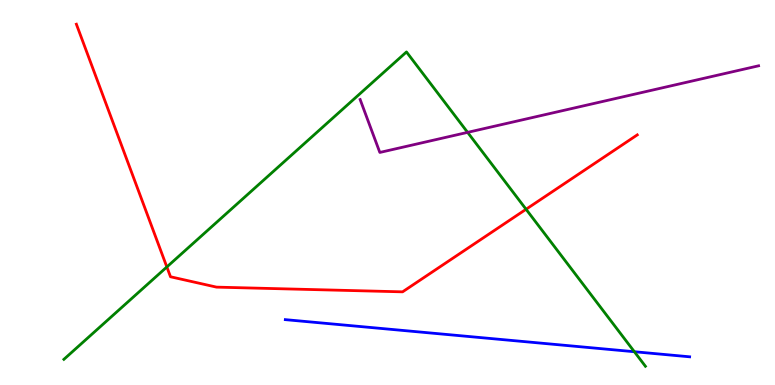[{'lines': ['blue', 'red'], 'intersections': []}, {'lines': ['green', 'red'], 'intersections': [{'x': 2.15, 'y': 3.07}, {'x': 6.79, 'y': 4.56}]}, {'lines': ['purple', 'red'], 'intersections': []}, {'lines': ['blue', 'green'], 'intersections': [{'x': 8.19, 'y': 0.864}]}, {'lines': ['blue', 'purple'], 'intersections': []}, {'lines': ['green', 'purple'], 'intersections': [{'x': 6.03, 'y': 6.56}]}]